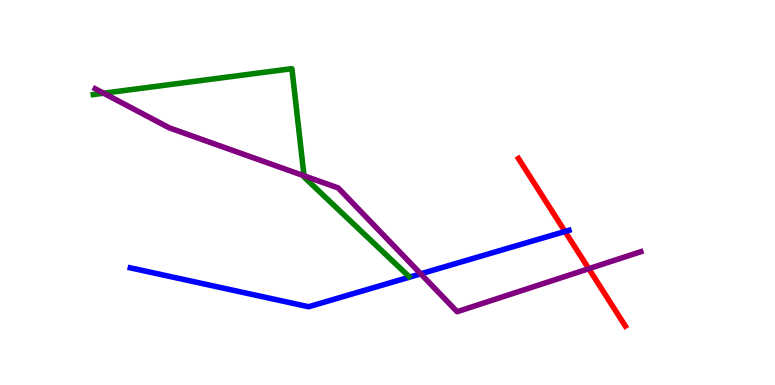[{'lines': ['blue', 'red'], 'intersections': [{'x': 7.29, 'y': 3.99}]}, {'lines': ['green', 'red'], 'intersections': []}, {'lines': ['purple', 'red'], 'intersections': [{'x': 7.6, 'y': 3.02}]}, {'lines': ['blue', 'green'], 'intersections': []}, {'lines': ['blue', 'purple'], 'intersections': [{'x': 5.43, 'y': 2.89}]}, {'lines': ['green', 'purple'], 'intersections': [{'x': 1.34, 'y': 7.58}, {'x': 3.92, 'y': 5.43}]}]